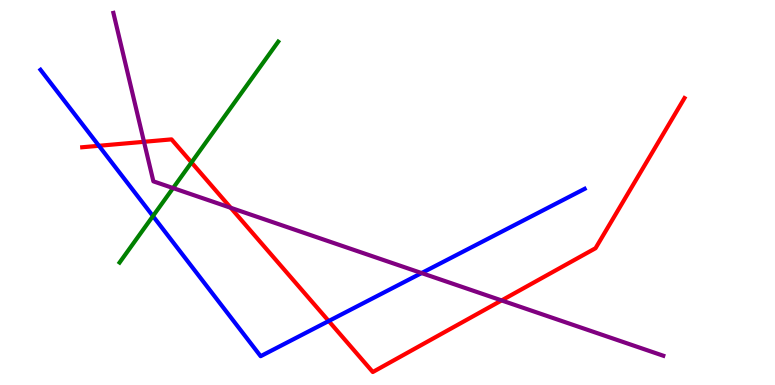[{'lines': ['blue', 'red'], 'intersections': [{'x': 1.28, 'y': 6.21}, {'x': 4.24, 'y': 1.66}]}, {'lines': ['green', 'red'], 'intersections': [{'x': 2.47, 'y': 5.78}]}, {'lines': ['purple', 'red'], 'intersections': [{'x': 1.86, 'y': 6.32}, {'x': 2.98, 'y': 4.6}, {'x': 6.47, 'y': 2.2}]}, {'lines': ['blue', 'green'], 'intersections': [{'x': 1.97, 'y': 4.39}]}, {'lines': ['blue', 'purple'], 'intersections': [{'x': 5.44, 'y': 2.91}]}, {'lines': ['green', 'purple'], 'intersections': [{'x': 2.23, 'y': 5.12}]}]